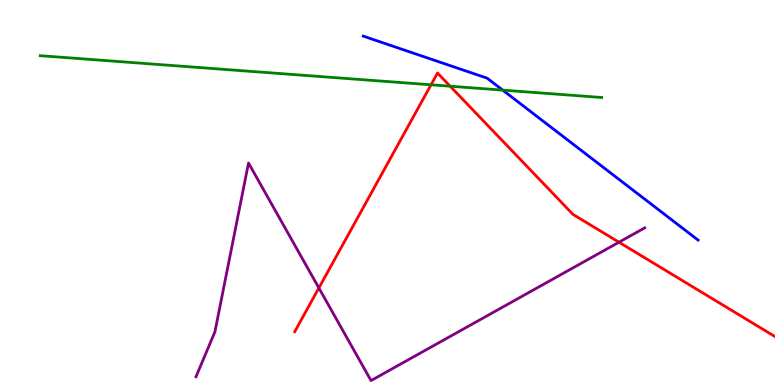[{'lines': ['blue', 'red'], 'intersections': []}, {'lines': ['green', 'red'], 'intersections': [{'x': 5.56, 'y': 7.8}, {'x': 5.81, 'y': 7.76}]}, {'lines': ['purple', 'red'], 'intersections': [{'x': 4.11, 'y': 2.52}, {'x': 7.99, 'y': 3.71}]}, {'lines': ['blue', 'green'], 'intersections': [{'x': 6.49, 'y': 7.66}]}, {'lines': ['blue', 'purple'], 'intersections': []}, {'lines': ['green', 'purple'], 'intersections': []}]